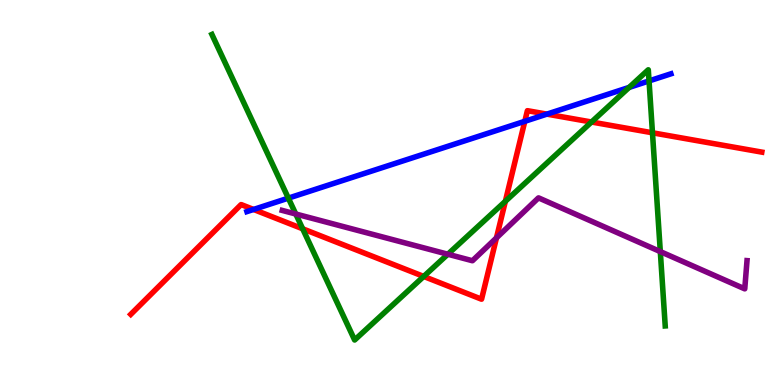[{'lines': ['blue', 'red'], 'intersections': [{'x': 3.27, 'y': 4.56}, {'x': 6.77, 'y': 6.85}, {'x': 7.06, 'y': 7.04}]}, {'lines': ['green', 'red'], 'intersections': [{'x': 3.91, 'y': 4.06}, {'x': 5.47, 'y': 2.82}, {'x': 6.52, 'y': 4.77}, {'x': 7.63, 'y': 6.83}, {'x': 8.42, 'y': 6.55}]}, {'lines': ['purple', 'red'], 'intersections': [{'x': 6.41, 'y': 3.82}]}, {'lines': ['blue', 'green'], 'intersections': [{'x': 3.72, 'y': 4.85}, {'x': 8.12, 'y': 7.73}, {'x': 8.37, 'y': 7.9}]}, {'lines': ['blue', 'purple'], 'intersections': []}, {'lines': ['green', 'purple'], 'intersections': [{'x': 3.82, 'y': 4.44}, {'x': 5.78, 'y': 3.4}, {'x': 8.52, 'y': 3.47}]}]